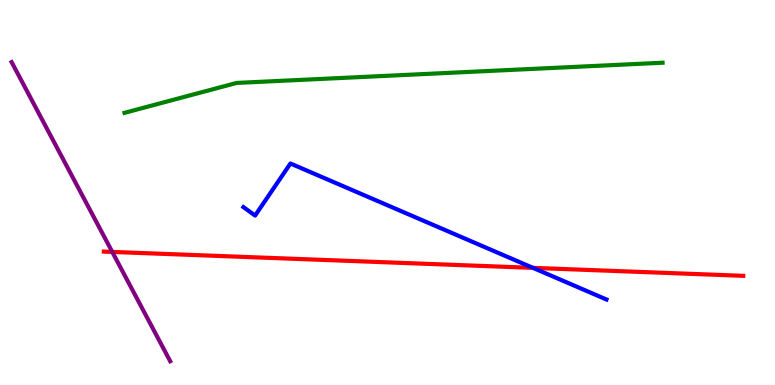[{'lines': ['blue', 'red'], 'intersections': [{'x': 6.88, 'y': 3.04}]}, {'lines': ['green', 'red'], 'intersections': []}, {'lines': ['purple', 'red'], 'intersections': [{'x': 1.45, 'y': 3.46}]}, {'lines': ['blue', 'green'], 'intersections': []}, {'lines': ['blue', 'purple'], 'intersections': []}, {'lines': ['green', 'purple'], 'intersections': []}]